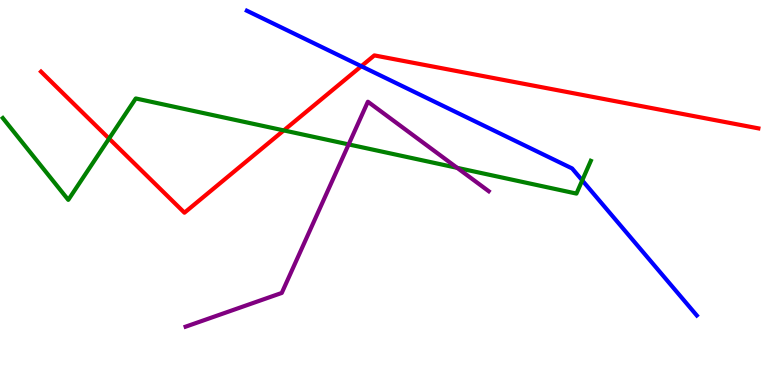[{'lines': ['blue', 'red'], 'intersections': [{'x': 4.66, 'y': 8.28}]}, {'lines': ['green', 'red'], 'intersections': [{'x': 1.41, 'y': 6.4}, {'x': 3.66, 'y': 6.61}]}, {'lines': ['purple', 'red'], 'intersections': []}, {'lines': ['blue', 'green'], 'intersections': [{'x': 7.51, 'y': 5.31}]}, {'lines': ['blue', 'purple'], 'intersections': []}, {'lines': ['green', 'purple'], 'intersections': [{'x': 4.5, 'y': 6.25}, {'x': 5.9, 'y': 5.64}]}]